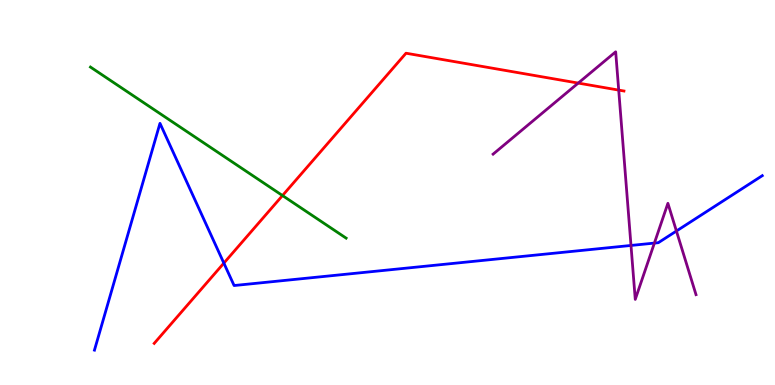[{'lines': ['blue', 'red'], 'intersections': [{'x': 2.89, 'y': 3.17}]}, {'lines': ['green', 'red'], 'intersections': [{'x': 3.65, 'y': 4.92}]}, {'lines': ['purple', 'red'], 'intersections': [{'x': 7.46, 'y': 7.84}, {'x': 7.98, 'y': 7.66}]}, {'lines': ['blue', 'green'], 'intersections': []}, {'lines': ['blue', 'purple'], 'intersections': [{'x': 8.14, 'y': 3.62}, {'x': 8.44, 'y': 3.69}, {'x': 8.73, 'y': 4.0}]}, {'lines': ['green', 'purple'], 'intersections': []}]